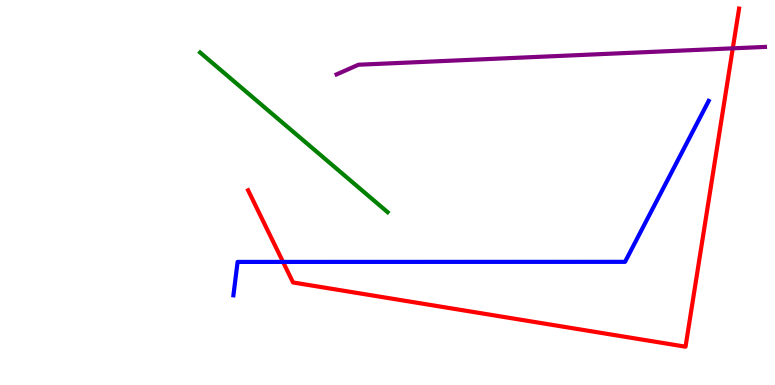[{'lines': ['blue', 'red'], 'intersections': [{'x': 3.65, 'y': 3.2}]}, {'lines': ['green', 'red'], 'intersections': []}, {'lines': ['purple', 'red'], 'intersections': [{'x': 9.46, 'y': 8.74}]}, {'lines': ['blue', 'green'], 'intersections': []}, {'lines': ['blue', 'purple'], 'intersections': []}, {'lines': ['green', 'purple'], 'intersections': []}]